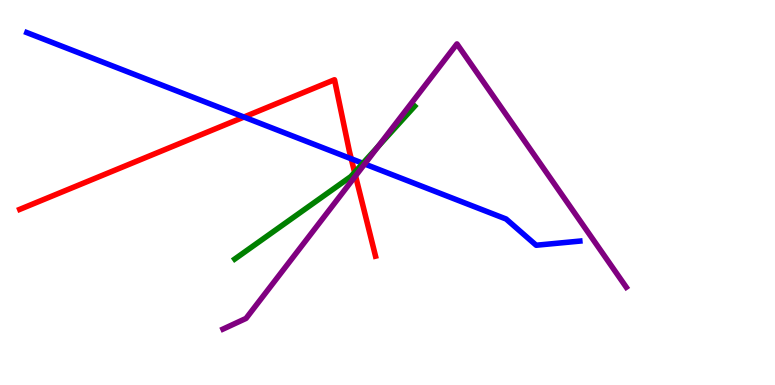[{'lines': ['blue', 'red'], 'intersections': [{'x': 3.15, 'y': 6.96}, {'x': 4.53, 'y': 5.88}]}, {'lines': ['green', 'red'], 'intersections': [{'x': 4.58, 'y': 5.52}]}, {'lines': ['purple', 'red'], 'intersections': [{'x': 4.59, 'y': 5.43}]}, {'lines': ['blue', 'green'], 'intersections': [{'x': 4.68, 'y': 5.76}]}, {'lines': ['blue', 'purple'], 'intersections': [{'x': 4.71, 'y': 5.74}]}, {'lines': ['green', 'purple'], 'intersections': [{'x': 4.88, 'y': 6.2}]}]